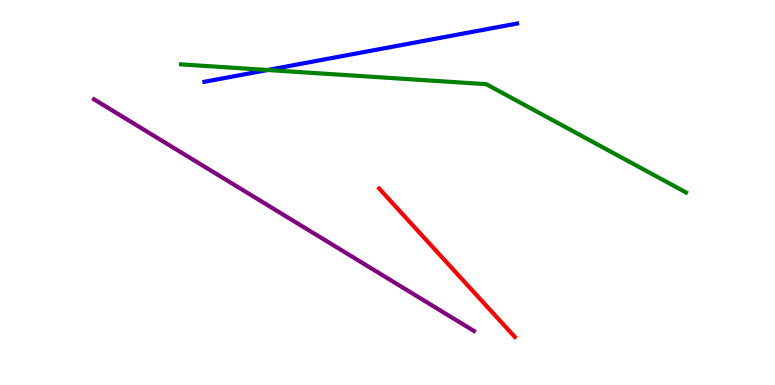[{'lines': ['blue', 'red'], 'intersections': []}, {'lines': ['green', 'red'], 'intersections': []}, {'lines': ['purple', 'red'], 'intersections': []}, {'lines': ['blue', 'green'], 'intersections': [{'x': 3.45, 'y': 8.18}]}, {'lines': ['blue', 'purple'], 'intersections': []}, {'lines': ['green', 'purple'], 'intersections': []}]